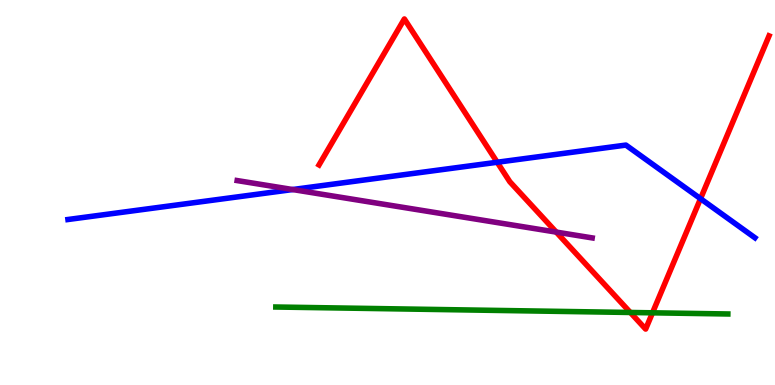[{'lines': ['blue', 'red'], 'intersections': [{'x': 6.42, 'y': 5.79}, {'x': 9.04, 'y': 4.84}]}, {'lines': ['green', 'red'], 'intersections': [{'x': 8.13, 'y': 1.88}, {'x': 8.42, 'y': 1.87}]}, {'lines': ['purple', 'red'], 'intersections': [{'x': 7.18, 'y': 3.97}]}, {'lines': ['blue', 'green'], 'intersections': []}, {'lines': ['blue', 'purple'], 'intersections': [{'x': 3.78, 'y': 5.08}]}, {'lines': ['green', 'purple'], 'intersections': []}]